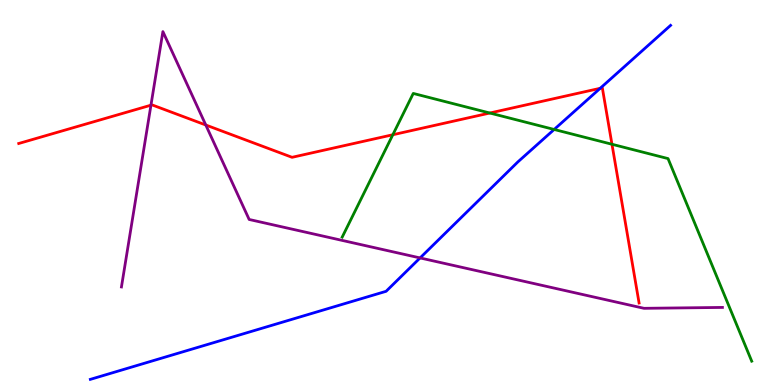[{'lines': ['blue', 'red'], 'intersections': [{'x': 7.74, 'y': 7.71}]}, {'lines': ['green', 'red'], 'intersections': [{'x': 5.07, 'y': 6.5}, {'x': 6.32, 'y': 7.06}, {'x': 7.9, 'y': 6.25}]}, {'lines': ['purple', 'red'], 'intersections': [{'x': 1.95, 'y': 7.27}, {'x': 2.66, 'y': 6.75}]}, {'lines': ['blue', 'green'], 'intersections': [{'x': 7.15, 'y': 6.64}]}, {'lines': ['blue', 'purple'], 'intersections': [{'x': 5.42, 'y': 3.3}]}, {'lines': ['green', 'purple'], 'intersections': []}]